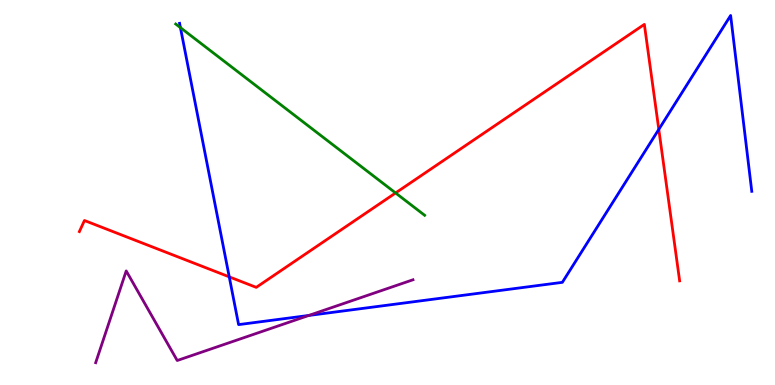[{'lines': ['blue', 'red'], 'intersections': [{'x': 2.96, 'y': 2.81}, {'x': 8.5, 'y': 6.64}]}, {'lines': ['green', 'red'], 'intersections': [{'x': 5.1, 'y': 4.99}]}, {'lines': ['purple', 'red'], 'intersections': []}, {'lines': ['blue', 'green'], 'intersections': [{'x': 2.33, 'y': 9.28}]}, {'lines': ['blue', 'purple'], 'intersections': [{'x': 3.98, 'y': 1.81}]}, {'lines': ['green', 'purple'], 'intersections': []}]